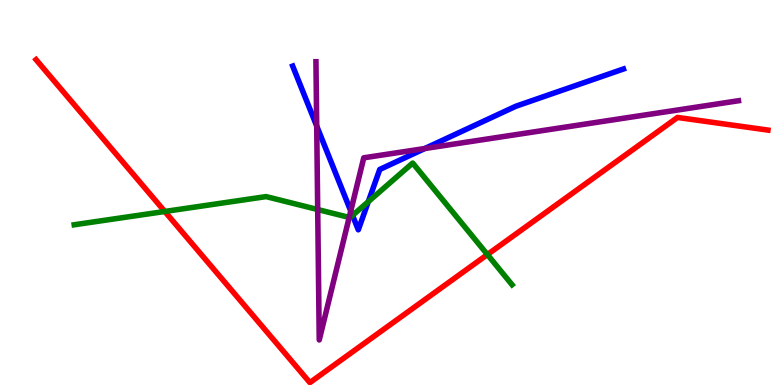[{'lines': ['blue', 'red'], 'intersections': []}, {'lines': ['green', 'red'], 'intersections': [{'x': 2.13, 'y': 4.51}, {'x': 6.29, 'y': 3.39}]}, {'lines': ['purple', 'red'], 'intersections': []}, {'lines': ['blue', 'green'], 'intersections': [{'x': 4.55, 'y': 4.41}, {'x': 4.75, 'y': 4.76}]}, {'lines': ['blue', 'purple'], 'intersections': [{'x': 4.09, 'y': 6.73}, {'x': 4.53, 'y': 4.52}, {'x': 5.48, 'y': 6.14}]}, {'lines': ['green', 'purple'], 'intersections': [{'x': 4.1, 'y': 4.56}, {'x': 4.51, 'y': 4.35}]}]